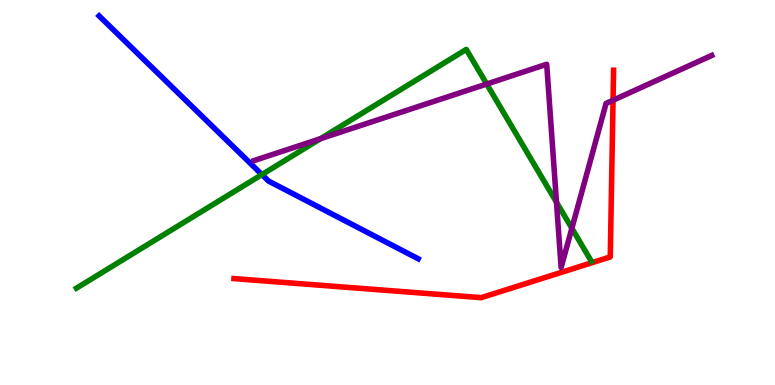[{'lines': ['blue', 'red'], 'intersections': []}, {'lines': ['green', 'red'], 'intersections': []}, {'lines': ['purple', 'red'], 'intersections': [{'x': 7.91, 'y': 7.4}]}, {'lines': ['blue', 'green'], 'intersections': [{'x': 3.38, 'y': 5.47}]}, {'lines': ['blue', 'purple'], 'intersections': []}, {'lines': ['green', 'purple'], 'intersections': [{'x': 4.14, 'y': 6.4}, {'x': 6.28, 'y': 7.82}, {'x': 7.18, 'y': 4.75}, {'x': 7.38, 'y': 4.07}]}]